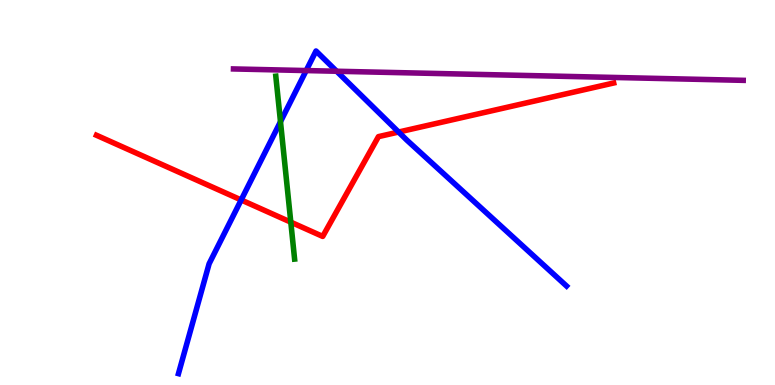[{'lines': ['blue', 'red'], 'intersections': [{'x': 3.11, 'y': 4.81}, {'x': 5.14, 'y': 6.57}]}, {'lines': ['green', 'red'], 'intersections': [{'x': 3.75, 'y': 4.23}]}, {'lines': ['purple', 'red'], 'intersections': []}, {'lines': ['blue', 'green'], 'intersections': [{'x': 3.62, 'y': 6.84}]}, {'lines': ['blue', 'purple'], 'intersections': [{'x': 3.95, 'y': 8.17}, {'x': 4.34, 'y': 8.15}]}, {'lines': ['green', 'purple'], 'intersections': []}]